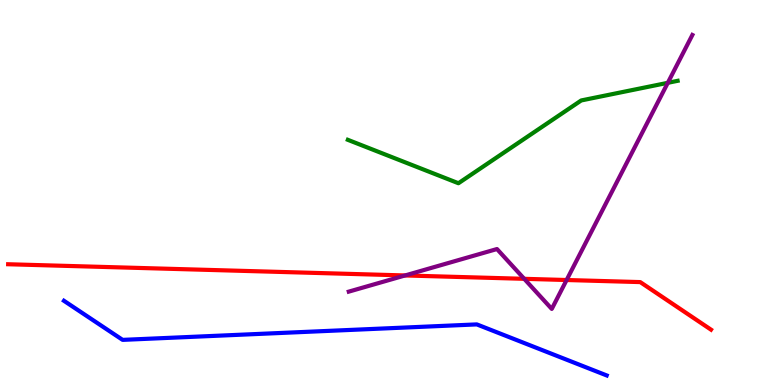[{'lines': ['blue', 'red'], 'intersections': []}, {'lines': ['green', 'red'], 'intersections': []}, {'lines': ['purple', 'red'], 'intersections': [{'x': 5.23, 'y': 2.85}, {'x': 6.76, 'y': 2.76}, {'x': 7.31, 'y': 2.73}]}, {'lines': ['blue', 'green'], 'intersections': []}, {'lines': ['blue', 'purple'], 'intersections': []}, {'lines': ['green', 'purple'], 'intersections': [{'x': 8.62, 'y': 7.85}]}]